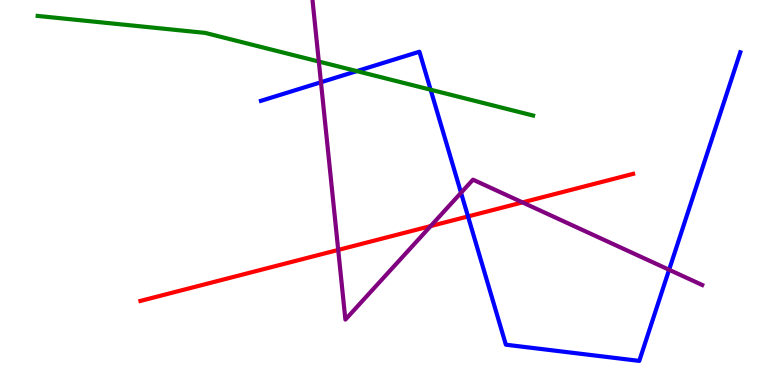[{'lines': ['blue', 'red'], 'intersections': [{'x': 6.04, 'y': 4.38}]}, {'lines': ['green', 'red'], 'intersections': []}, {'lines': ['purple', 'red'], 'intersections': [{'x': 4.36, 'y': 3.51}, {'x': 5.56, 'y': 4.13}, {'x': 6.74, 'y': 4.74}]}, {'lines': ['blue', 'green'], 'intersections': [{'x': 4.6, 'y': 8.15}, {'x': 5.56, 'y': 7.67}]}, {'lines': ['blue', 'purple'], 'intersections': [{'x': 4.14, 'y': 7.86}, {'x': 5.95, 'y': 4.99}, {'x': 8.63, 'y': 2.99}]}, {'lines': ['green', 'purple'], 'intersections': [{'x': 4.11, 'y': 8.4}]}]